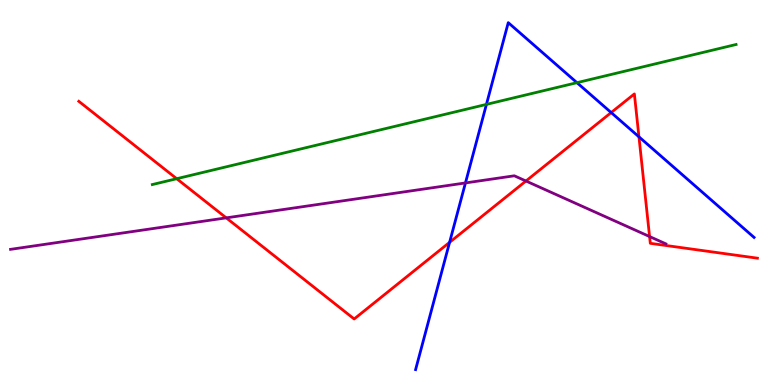[{'lines': ['blue', 'red'], 'intersections': [{'x': 5.8, 'y': 3.71}, {'x': 7.89, 'y': 7.08}, {'x': 8.24, 'y': 6.45}]}, {'lines': ['green', 'red'], 'intersections': [{'x': 2.28, 'y': 5.36}]}, {'lines': ['purple', 'red'], 'intersections': [{'x': 2.92, 'y': 4.34}, {'x': 6.79, 'y': 5.3}, {'x': 8.38, 'y': 3.86}]}, {'lines': ['blue', 'green'], 'intersections': [{'x': 6.28, 'y': 7.29}, {'x': 7.44, 'y': 7.85}]}, {'lines': ['blue', 'purple'], 'intersections': [{'x': 6.01, 'y': 5.25}]}, {'lines': ['green', 'purple'], 'intersections': []}]